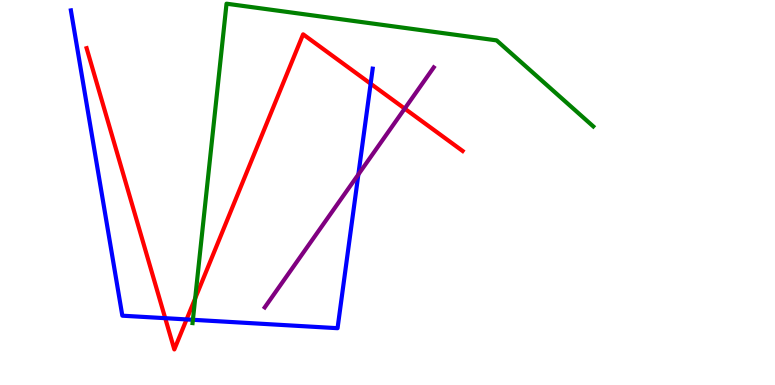[{'lines': ['blue', 'red'], 'intersections': [{'x': 2.13, 'y': 1.74}, {'x': 2.41, 'y': 1.7}, {'x': 4.78, 'y': 7.83}]}, {'lines': ['green', 'red'], 'intersections': [{'x': 2.52, 'y': 2.25}]}, {'lines': ['purple', 'red'], 'intersections': [{'x': 5.22, 'y': 7.18}]}, {'lines': ['blue', 'green'], 'intersections': [{'x': 2.49, 'y': 1.69}]}, {'lines': ['blue', 'purple'], 'intersections': [{'x': 4.62, 'y': 5.47}]}, {'lines': ['green', 'purple'], 'intersections': []}]